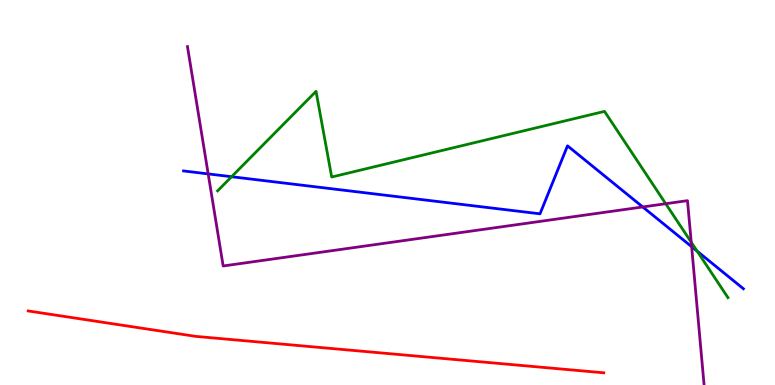[{'lines': ['blue', 'red'], 'intersections': []}, {'lines': ['green', 'red'], 'intersections': []}, {'lines': ['purple', 'red'], 'intersections': []}, {'lines': ['blue', 'green'], 'intersections': [{'x': 2.99, 'y': 5.41}, {'x': 9.0, 'y': 3.48}]}, {'lines': ['blue', 'purple'], 'intersections': [{'x': 2.69, 'y': 5.48}, {'x': 8.29, 'y': 4.62}, {'x': 8.92, 'y': 3.59}]}, {'lines': ['green', 'purple'], 'intersections': [{'x': 8.59, 'y': 4.71}, {'x': 8.92, 'y': 3.71}]}]